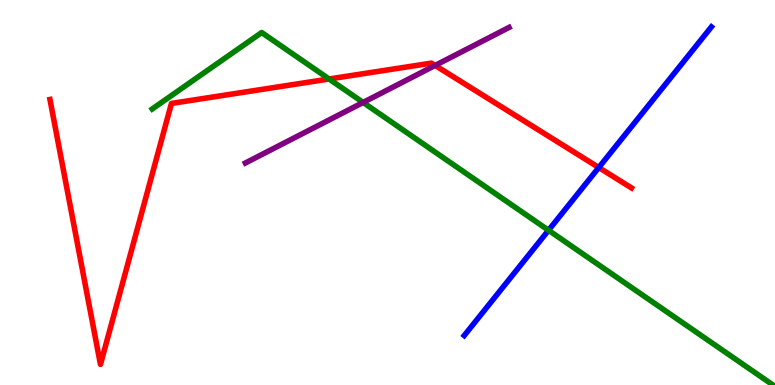[{'lines': ['blue', 'red'], 'intersections': [{'x': 7.73, 'y': 5.65}]}, {'lines': ['green', 'red'], 'intersections': [{'x': 4.25, 'y': 7.95}]}, {'lines': ['purple', 'red'], 'intersections': [{'x': 5.61, 'y': 8.3}]}, {'lines': ['blue', 'green'], 'intersections': [{'x': 7.08, 'y': 4.02}]}, {'lines': ['blue', 'purple'], 'intersections': []}, {'lines': ['green', 'purple'], 'intersections': [{'x': 4.69, 'y': 7.34}]}]